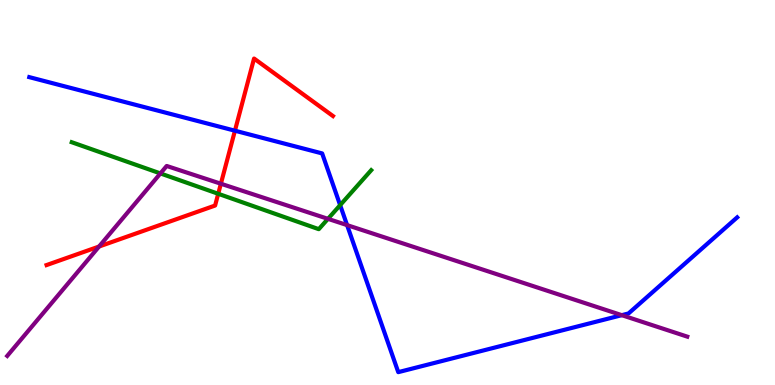[{'lines': ['blue', 'red'], 'intersections': [{'x': 3.03, 'y': 6.61}]}, {'lines': ['green', 'red'], 'intersections': [{'x': 2.82, 'y': 4.97}]}, {'lines': ['purple', 'red'], 'intersections': [{'x': 1.28, 'y': 3.6}, {'x': 2.85, 'y': 5.23}]}, {'lines': ['blue', 'green'], 'intersections': [{'x': 4.39, 'y': 4.67}]}, {'lines': ['blue', 'purple'], 'intersections': [{'x': 4.48, 'y': 4.15}, {'x': 8.02, 'y': 1.81}]}, {'lines': ['green', 'purple'], 'intersections': [{'x': 2.07, 'y': 5.5}, {'x': 4.23, 'y': 4.32}]}]